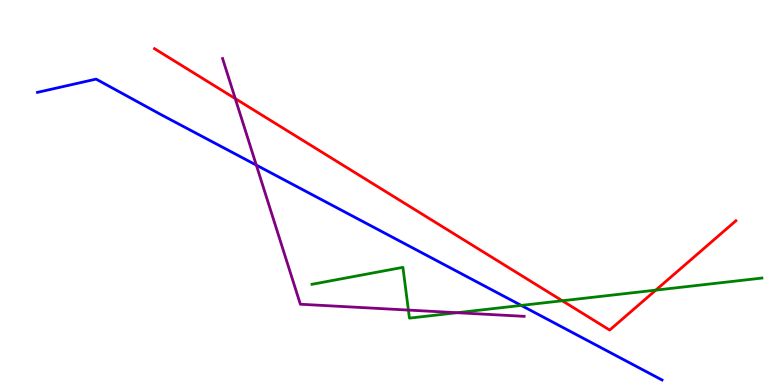[{'lines': ['blue', 'red'], 'intersections': []}, {'lines': ['green', 'red'], 'intersections': [{'x': 7.26, 'y': 2.19}, {'x': 8.46, 'y': 2.46}]}, {'lines': ['purple', 'red'], 'intersections': [{'x': 3.04, 'y': 7.44}]}, {'lines': ['blue', 'green'], 'intersections': [{'x': 6.73, 'y': 2.07}]}, {'lines': ['blue', 'purple'], 'intersections': [{'x': 3.31, 'y': 5.71}]}, {'lines': ['green', 'purple'], 'intersections': [{'x': 5.27, 'y': 1.95}, {'x': 5.9, 'y': 1.88}]}]